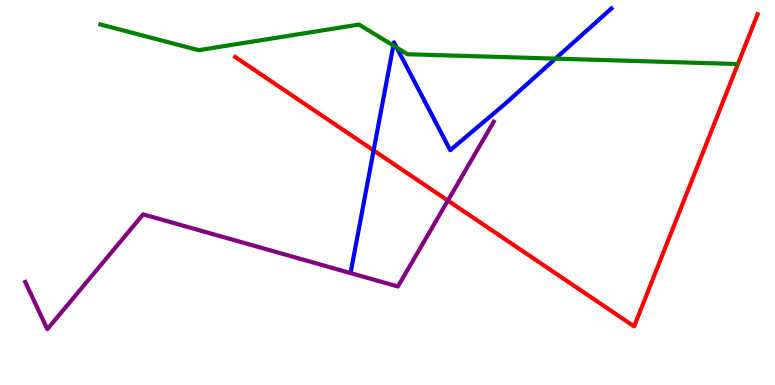[{'lines': ['blue', 'red'], 'intersections': [{'x': 4.82, 'y': 6.09}]}, {'lines': ['green', 'red'], 'intersections': []}, {'lines': ['purple', 'red'], 'intersections': [{'x': 5.78, 'y': 4.79}]}, {'lines': ['blue', 'green'], 'intersections': [{'x': 5.08, 'y': 8.82}, {'x': 5.12, 'y': 8.76}, {'x': 7.17, 'y': 8.48}]}, {'lines': ['blue', 'purple'], 'intersections': []}, {'lines': ['green', 'purple'], 'intersections': []}]